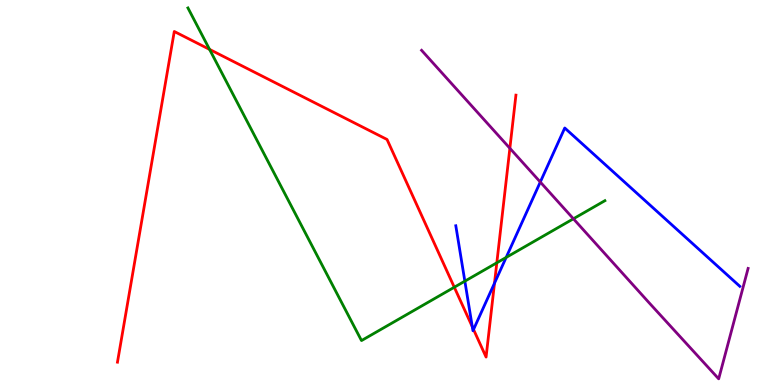[{'lines': ['blue', 'red'], 'intersections': [{'x': 6.09, 'y': 1.51}, {'x': 6.11, 'y': 1.44}, {'x': 6.38, 'y': 2.65}]}, {'lines': ['green', 'red'], 'intersections': [{'x': 2.7, 'y': 8.72}, {'x': 5.86, 'y': 2.54}, {'x': 6.41, 'y': 3.17}]}, {'lines': ['purple', 'red'], 'intersections': [{'x': 6.58, 'y': 6.15}]}, {'lines': ['blue', 'green'], 'intersections': [{'x': 6.0, 'y': 2.7}, {'x': 6.53, 'y': 3.31}]}, {'lines': ['blue', 'purple'], 'intersections': [{'x': 6.97, 'y': 5.27}]}, {'lines': ['green', 'purple'], 'intersections': [{'x': 7.4, 'y': 4.32}]}]